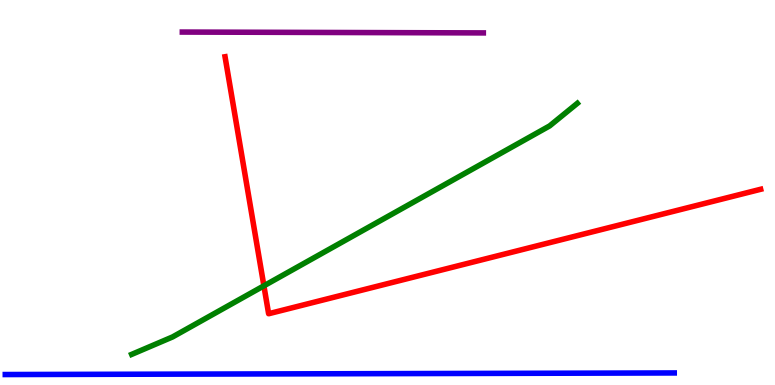[{'lines': ['blue', 'red'], 'intersections': []}, {'lines': ['green', 'red'], 'intersections': [{'x': 3.41, 'y': 2.58}]}, {'lines': ['purple', 'red'], 'intersections': []}, {'lines': ['blue', 'green'], 'intersections': []}, {'lines': ['blue', 'purple'], 'intersections': []}, {'lines': ['green', 'purple'], 'intersections': []}]